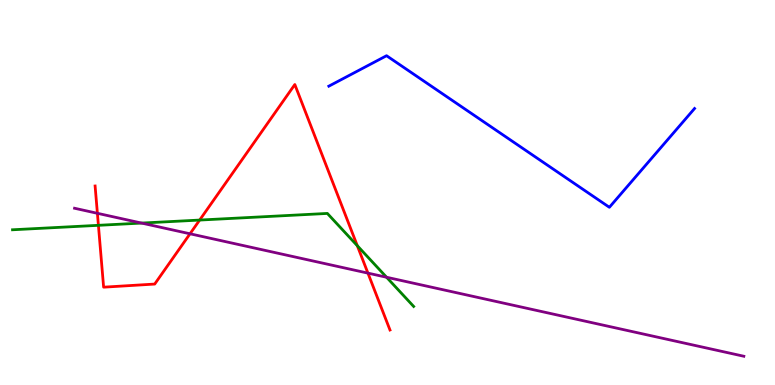[{'lines': ['blue', 'red'], 'intersections': []}, {'lines': ['green', 'red'], 'intersections': [{'x': 1.27, 'y': 4.15}, {'x': 2.58, 'y': 4.28}, {'x': 4.61, 'y': 3.62}]}, {'lines': ['purple', 'red'], 'intersections': [{'x': 1.26, 'y': 4.46}, {'x': 2.45, 'y': 3.93}, {'x': 4.75, 'y': 2.91}]}, {'lines': ['blue', 'green'], 'intersections': []}, {'lines': ['blue', 'purple'], 'intersections': []}, {'lines': ['green', 'purple'], 'intersections': [{'x': 1.83, 'y': 4.21}, {'x': 4.99, 'y': 2.8}]}]